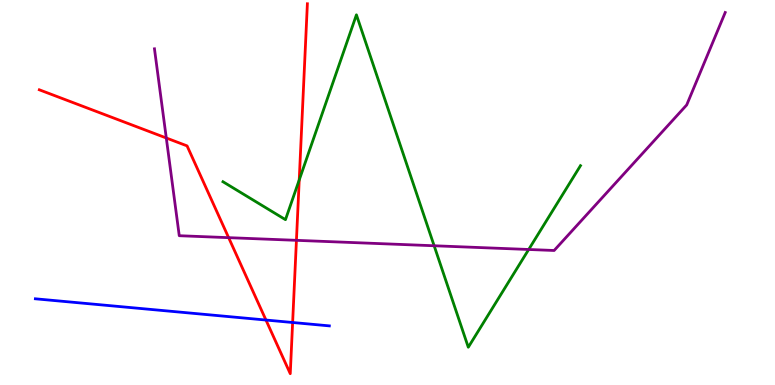[{'lines': ['blue', 'red'], 'intersections': [{'x': 3.43, 'y': 1.69}, {'x': 3.78, 'y': 1.62}]}, {'lines': ['green', 'red'], 'intersections': [{'x': 3.86, 'y': 5.33}]}, {'lines': ['purple', 'red'], 'intersections': [{'x': 2.15, 'y': 6.42}, {'x': 2.95, 'y': 3.83}, {'x': 3.82, 'y': 3.76}]}, {'lines': ['blue', 'green'], 'intersections': []}, {'lines': ['blue', 'purple'], 'intersections': []}, {'lines': ['green', 'purple'], 'intersections': [{'x': 5.6, 'y': 3.62}, {'x': 6.82, 'y': 3.52}]}]